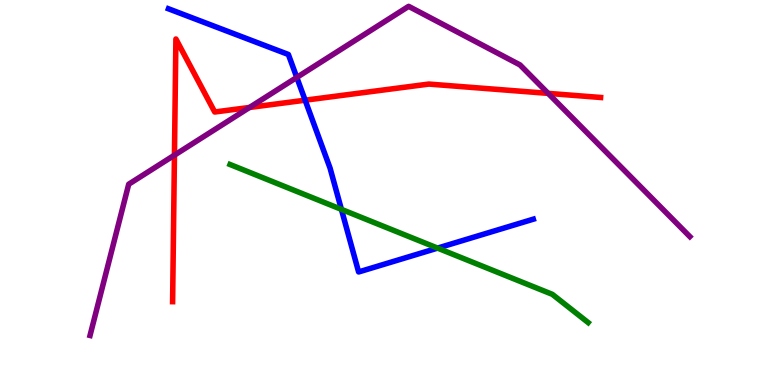[{'lines': ['blue', 'red'], 'intersections': [{'x': 3.94, 'y': 7.4}]}, {'lines': ['green', 'red'], 'intersections': []}, {'lines': ['purple', 'red'], 'intersections': [{'x': 2.25, 'y': 5.97}, {'x': 3.22, 'y': 7.21}, {'x': 7.07, 'y': 7.57}]}, {'lines': ['blue', 'green'], 'intersections': [{'x': 4.41, 'y': 4.56}, {'x': 5.65, 'y': 3.56}]}, {'lines': ['blue', 'purple'], 'intersections': [{'x': 3.83, 'y': 7.99}]}, {'lines': ['green', 'purple'], 'intersections': []}]